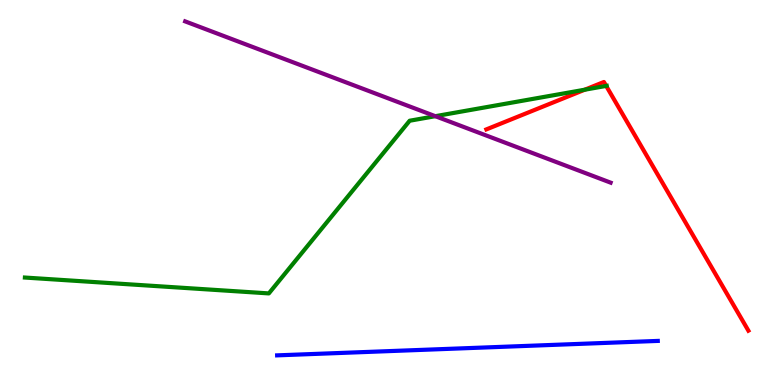[{'lines': ['blue', 'red'], 'intersections': []}, {'lines': ['green', 'red'], 'intersections': [{'x': 7.55, 'y': 7.67}, {'x': 7.82, 'y': 7.77}]}, {'lines': ['purple', 'red'], 'intersections': []}, {'lines': ['blue', 'green'], 'intersections': []}, {'lines': ['blue', 'purple'], 'intersections': []}, {'lines': ['green', 'purple'], 'intersections': [{'x': 5.62, 'y': 6.98}]}]